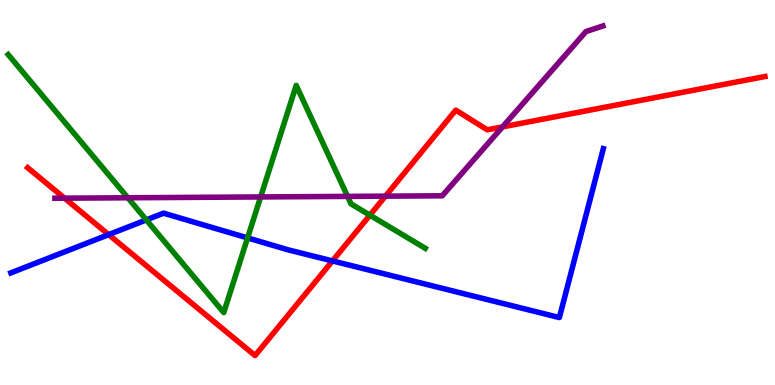[{'lines': ['blue', 'red'], 'intersections': [{'x': 1.4, 'y': 3.91}, {'x': 4.29, 'y': 3.22}]}, {'lines': ['green', 'red'], 'intersections': [{'x': 4.77, 'y': 4.41}]}, {'lines': ['purple', 'red'], 'intersections': [{'x': 0.833, 'y': 4.85}, {'x': 4.97, 'y': 4.91}, {'x': 6.48, 'y': 6.7}]}, {'lines': ['blue', 'green'], 'intersections': [{'x': 1.89, 'y': 4.29}, {'x': 3.19, 'y': 3.82}]}, {'lines': ['blue', 'purple'], 'intersections': []}, {'lines': ['green', 'purple'], 'intersections': [{'x': 1.65, 'y': 4.86}, {'x': 3.36, 'y': 4.88}, {'x': 4.48, 'y': 4.9}]}]